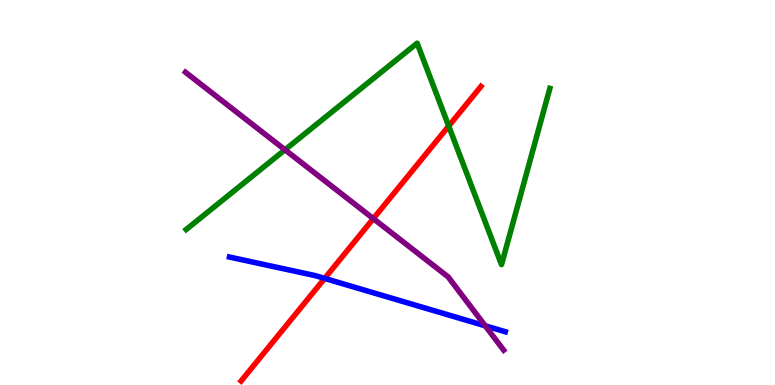[{'lines': ['blue', 'red'], 'intersections': [{'x': 4.19, 'y': 2.77}]}, {'lines': ['green', 'red'], 'intersections': [{'x': 5.79, 'y': 6.73}]}, {'lines': ['purple', 'red'], 'intersections': [{'x': 4.82, 'y': 4.32}]}, {'lines': ['blue', 'green'], 'intersections': []}, {'lines': ['blue', 'purple'], 'intersections': [{'x': 6.26, 'y': 1.54}]}, {'lines': ['green', 'purple'], 'intersections': [{'x': 3.68, 'y': 6.11}]}]